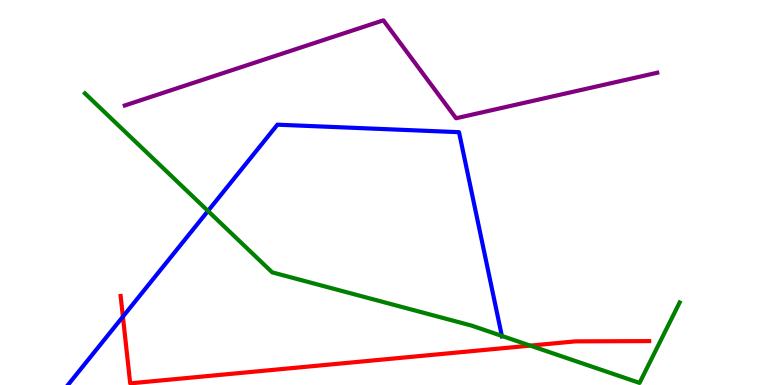[{'lines': ['blue', 'red'], 'intersections': [{'x': 1.59, 'y': 1.78}]}, {'lines': ['green', 'red'], 'intersections': [{'x': 6.84, 'y': 1.02}]}, {'lines': ['purple', 'red'], 'intersections': []}, {'lines': ['blue', 'green'], 'intersections': [{'x': 2.68, 'y': 4.52}, {'x': 6.48, 'y': 1.27}]}, {'lines': ['blue', 'purple'], 'intersections': []}, {'lines': ['green', 'purple'], 'intersections': []}]